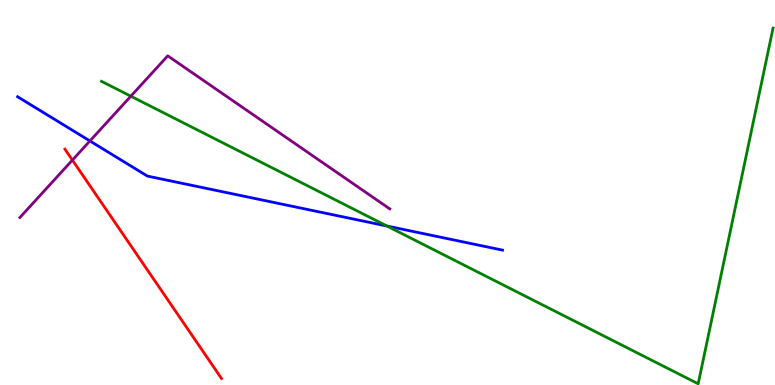[{'lines': ['blue', 'red'], 'intersections': []}, {'lines': ['green', 'red'], 'intersections': []}, {'lines': ['purple', 'red'], 'intersections': [{'x': 0.934, 'y': 5.84}]}, {'lines': ['blue', 'green'], 'intersections': [{'x': 4.99, 'y': 4.13}]}, {'lines': ['blue', 'purple'], 'intersections': [{'x': 1.16, 'y': 6.34}]}, {'lines': ['green', 'purple'], 'intersections': [{'x': 1.69, 'y': 7.5}]}]